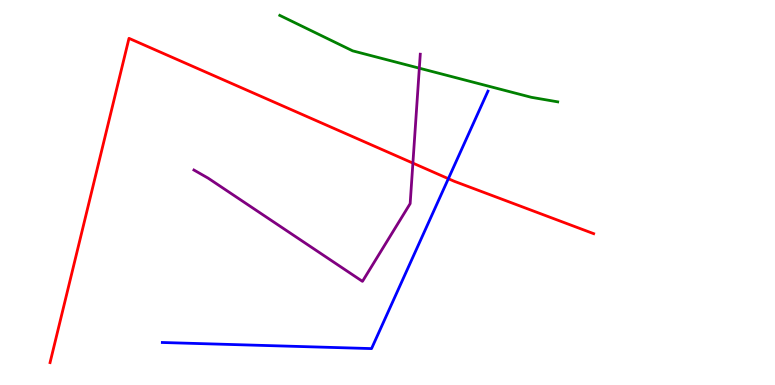[{'lines': ['blue', 'red'], 'intersections': [{'x': 5.79, 'y': 5.36}]}, {'lines': ['green', 'red'], 'intersections': []}, {'lines': ['purple', 'red'], 'intersections': [{'x': 5.33, 'y': 5.76}]}, {'lines': ['blue', 'green'], 'intersections': []}, {'lines': ['blue', 'purple'], 'intersections': []}, {'lines': ['green', 'purple'], 'intersections': [{'x': 5.41, 'y': 8.23}]}]